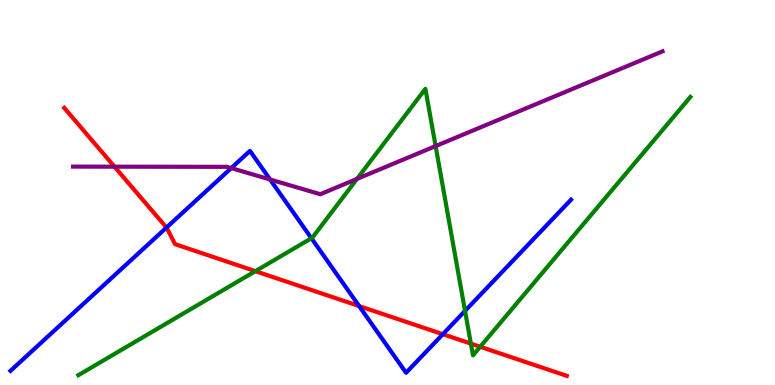[{'lines': ['blue', 'red'], 'intersections': [{'x': 2.15, 'y': 4.09}, {'x': 4.63, 'y': 2.05}, {'x': 5.71, 'y': 1.32}]}, {'lines': ['green', 'red'], 'intersections': [{'x': 3.3, 'y': 2.96}, {'x': 6.08, 'y': 1.07}, {'x': 6.2, 'y': 0.993}]}, {'lines': ['purple', 'red'], 'intersections': [{'x': 1.48, 'y': 5.67}]}, {'lines': ['blue', 'green'], 'intersections': [{'x': 4.02, 'y': 3.81}, {'x': 6.0, 'y': 1.92}]}, {'lines': ['blue', 'purple'], 'intersections': [{'x': 2.98, 'y': 5.63}, {'x': 3.49, 'y': 5.34}]}, {'lines': ['green', 'purple'], 'intersections': [{'x': 4.61, 'y': 5.35}, {'x': 5.62, 'y': 6.21}]}]